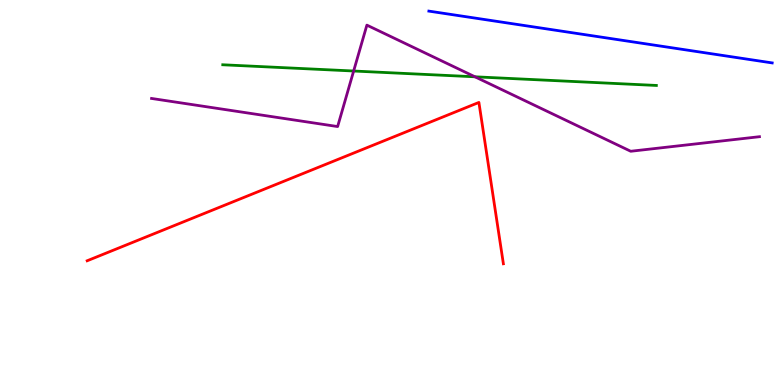[{'lines': ['blue', 'red'], 'intersections': []}, {'lines': ['green', 'red'], 'intersections': []}, {'lines': ['purple', 'red'], 'intersections': []}, {'lines': ['blue', 'green'], 'intersections': []}, {'lines': ['blue', 'purple'], 'intersections': []}, {'lines': ['green', 'purple'], 'intersections': [{'x': 4.56, 'y': 8.16}, {'x': 6.13, 'y': 8.01}]}]